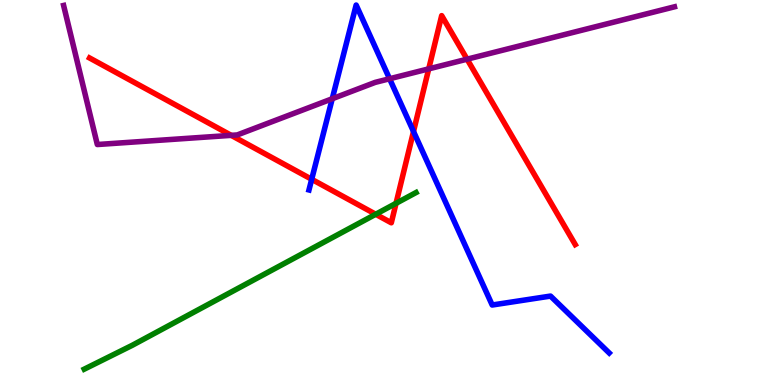[{'lines': ['blue', 'red'], 'intersections': [{'x': 4.02, 'y': 5.34}, {'x': 5.34, 'y': 6.58}]}, {'lines': ['green', 'red'], 'intersections': [{'x': 4.85, 'y': 4.43}, {'x': 5.11, 'y': 4.72}]}, {'lines': ['purple', 'red'], 'intersections': [{'x': 2.98, 'y': 6.48}, {'x': 5.53, 'y': 8.21}, {'x': 6.03, 'y': 8.46}]}, {'lines': ['blue', 'green'], 'intersections': []}, {'lines': ['blue', 'purple'], 'intersections': [{'x': 4.29, 'y': 7.44}, {'x': 5.03, 'y': 7.95}]}, {'lines': ['green', 'purple'], 'intersections': []}]